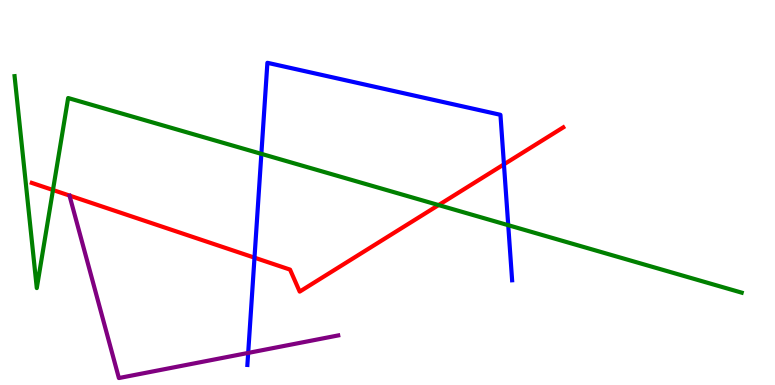[{'lines': ['blue', 'red'], 'intersections': [{'x': 3.28, 'y': 3.31}, {'x': 6.5, 'y': 5.73}]}, {'lines': ['green', 'red'], 'intersections': [{'x': 0.683, 'y': 5.06}, {'x': 5.66, 'y': 4.67}]}, {'lines': ['purple', 'red'], 'intersections': []}, {'lines': ['blue', 'green'], 'intersections': [{'x': 3.37, 'y': 6.0}, {'x': 6.56, 'y': 4.15}]}, {'lines': ['blue', 'purple'], 'intersections': [{'x': 3.2, 'y': 0.833}]}, {'lines': ['green', 'purple'], 'intersections': []}]